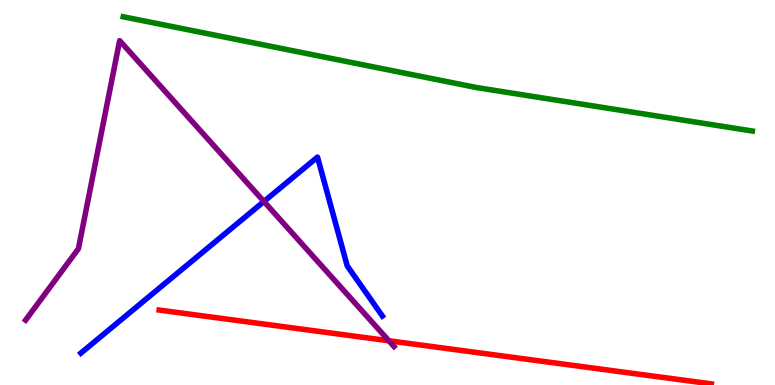[{'lines': ['blue', 'red'], 'intersections': []}, {'lines': ['green', 'red'], 'intersections': []}, {'lines': ['purple', 'red'], 'intersections': [{'x': 5.02, 'y': 1.15}]}, {'lines': ['blue', 'green'], 'intersections': []}, {'lines': ['blue', 'purple'], 'intersections': [{'x': 3.41, 'y': 4.77}]}, {'lines': ['green', 'purple'], 'intersections': []}]